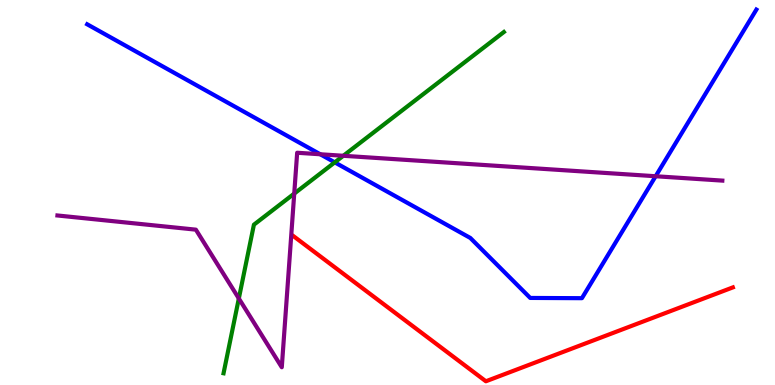[{'lines': ['blue', 'red'], 'intersections': []}, {'lines': ['green', 'red'], 'intersections': []}, {'lines': ['purple', 'red'], 'intersections': []}, {'lines': ['blue', 'green'], 'intersections': [{'x': 4.32, 'y': 5.78}]}, {'lines': ['blue', 'purple'], 'intersections': [{'x': 4.13, 'y': 5.99}, {'x': 8.46, 'y': 5.42}]}, {'lines': ['green', 'purple'], 'intersections': [{'x': 3.08, 'y': 2.25}, {'x': 3.8, 'y': 4.97}, {'x': 4.43, 'y': 5.95}]}]